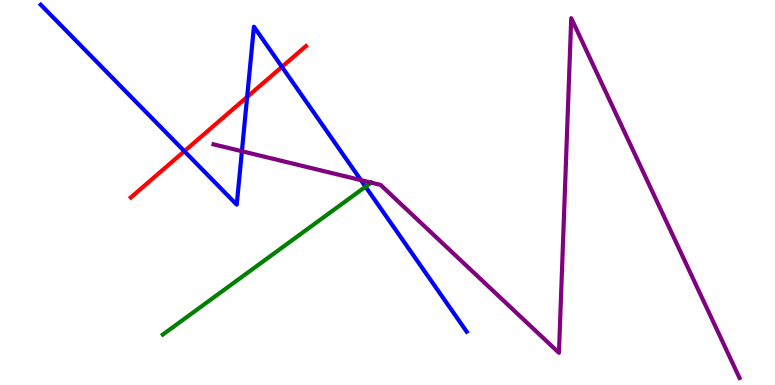[{'lines': ['blue', 'red'], 'intersections': [{'x': 2.38, 'y': 6.07}, {'x': 3.19, 'y': 7.48}, {'x': 3.64, 'y': 8.26}]}, {'lines': ['green', 'red'], 'intersections': []}, {'lines': ['purple', 'red'], 'intersections': []}, {'lines': ['blue', 'green'], 'intersections': [{'x': 4.72, 'y': 5.15}]}, {'lines': ['blue', 'purple'], 'intersections': [{'x': 3.12, 'y': 6.07}, {'x': 4.66, 'y': 5.32}]}, {'lines': ['green', 'purple'], 'intersections': [{'x': 4.79, 'y': 5.26}]}]